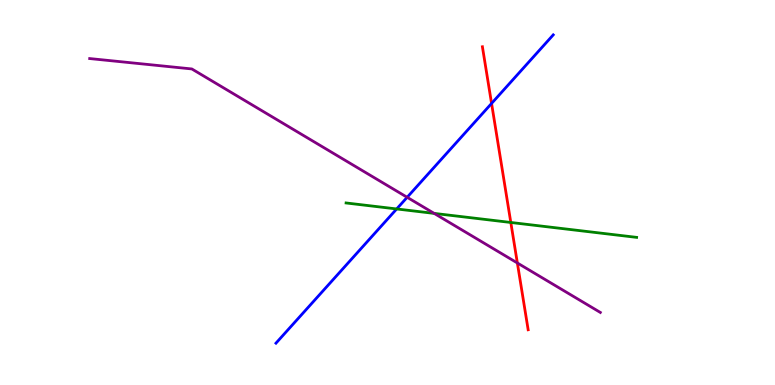[{'lines': ['blue', 'red'], 'intersections': [{'x': 6.34, 'y': 7.31}]}, {'lines': ['green', 'red'], 'intersections': [{'x': 6.59, 'y': 4.22}]}, {'lines': ['purple', 'red'], 'intersections': [{'x': 6.68, 'y': 3.17}]}, {'lines': ['blue', 'green'], 'intersections': [{'x': 5.12, 'y': 4.57}]}, {'lines': ['blue', 'purple'], 'intersections': [{'x': 5.25, 'y': 4.88}]}, {'lines': ['green', 'purple'], 'intersections': [{'x': 5.6, 'y': 4.46}]}]